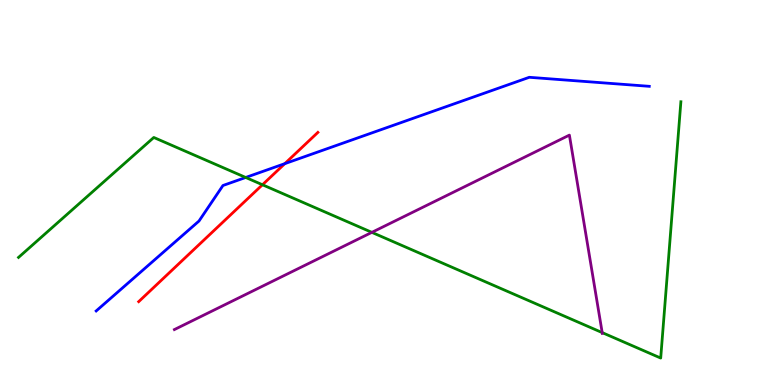[{'lines': ['blue', 'red'], 'intersections': [{'x': 3.67, 'y': 5.75}]}, {'lines': ['green', 'red'], 'intersections': [{'x': 3.39, 'y': 5.2}]}, {'lines': ['purple', 'red'], 'intersections': []}, {'lines': ['blue', 'green'], 'intersections': [{'x': 3.17, 'y': 5.39}]}, {'lines': ['blue', 'purple'], 'intersections': []}, {'lines': ['green', 'purple'], 'intersections': [{'x': 4.8, 'y': 3.96}, {'x': 7.77, 'y': 1.36}]}]